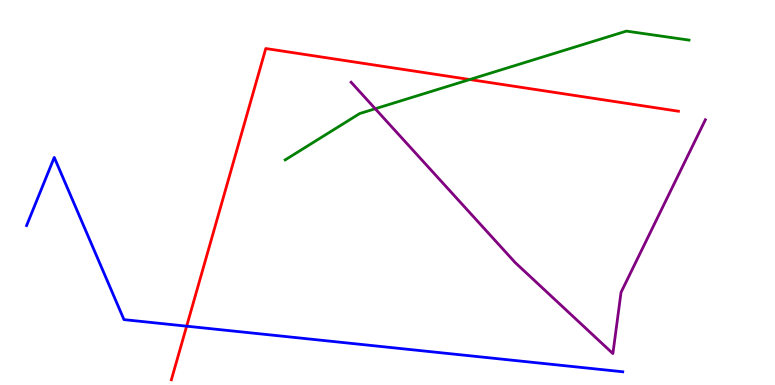[{'lines': ['blue', 'red'], 'intersections': [{'x': 2.41, 'y': 1.53}]}, {'lines': ['green', 'red'], 'intersections': [{'x': 6.06, 'y': 7.93}]}, {'lines': ['purple', 'red'], 'intersections': []}, {'lines': ['blue', 'green'], 'intersections': []}, {'lines': ['blue', 'purple'], 'intersections': []}, {'lines': ['green', 'purple'], 'intersections': [{'x': 4.84, 'y': 7.18}]}]